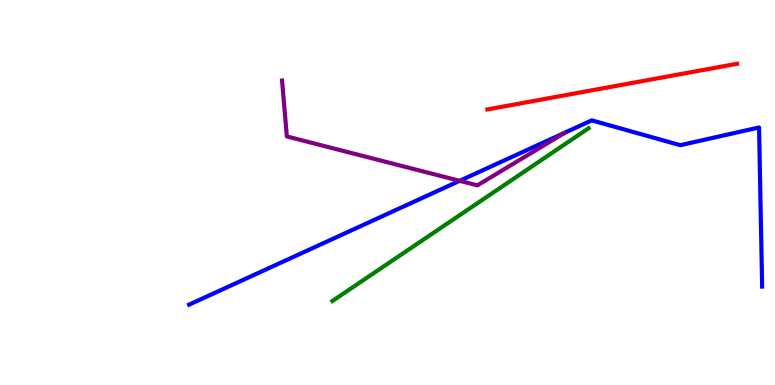[{'lines': ['blue', 'red'], 'intersections': []}, {'lines': ['green', 'red'], 'intersections': []}, {'lines': ['purple', 'red'], 'intersections': []}, {'lines': ['blue', 'green'], 'intersections': []}, {'lines': ['blue', 'purple'], 'intersections': [{'x': 5.93, 'y': 5.3}]}, {'lines': ['green', 'purple'], 'intersections': []}]